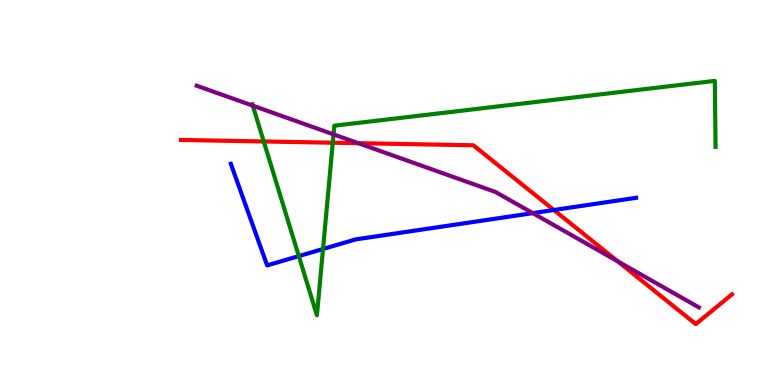[{'lines': ['blue', 'red'], 'intersections': [{'x': 7.15, 'y': 4.55}]}, {'lines': ['green', 'red'], 'intersections': [{'x': 3.4, 'y': 6.33}, {'x': 4.29, 'y': 6.29}]}, {'lines': ['purple', 'red'], 'intersections': [{'x': 4.62, 'y': 6.28}, {'x': 7.97, 'y': 3.21}]}, {'lines': ['blue', 'green'], 'intersections': [{'x': 3.86, 'y': 3.35}, {'x': 4.17, 'y': 3.53}]}, {'lines': ['blue', 'purple'], 'intersections': [{'x': 6.87, 'y': 4.46}]}, {'lines': ['green', 'purple'], 'intersections': [{'x': 3.26, 'y': 7.26}, {'x': 4.3, 'y': 6.51}]}]